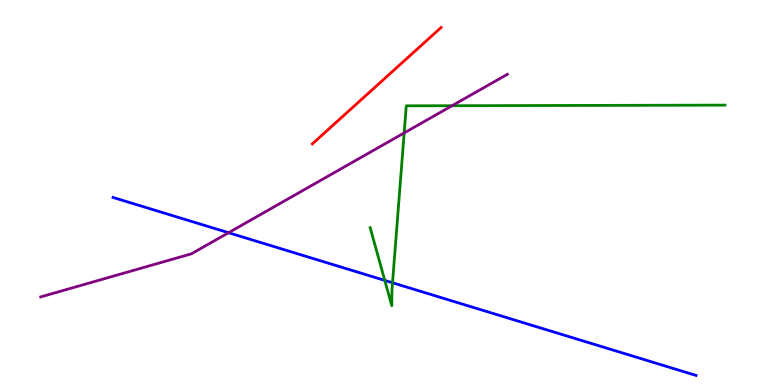[{'lines': ['blue', 'red'], 'intersections': []}, {'lines': ['green', 'red'], 'intersections': []}, {'lines': ['purple', 'red'], 'intersections': []}, {'lines': ['blue', 'green'], 'intersections': [{'x': 4.96, 'y': 2.72}, {'x': 5.06, 'y': 2.66}]}, {'lines': ['blue', 'purple'], 'intersections': [{'x': 2.95, 'y': 3.96}]}, {'lines': ['green', 'purple'], 'intersections': [{'x': 5.22, 'y': 6.55}, {'x': 5.83, 'y': 7.25}]}]